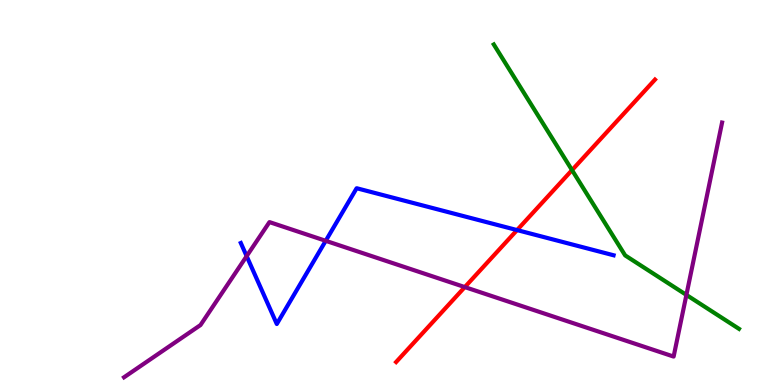[{'lines': ['blue', 'red'], 'intersections': [{'x': 6.67, 'y': 4.02}]}, {'lines': ['green', 'red'], 'intersections': [{'x': 7.38, 'y': 5.58}]}, {'lines': ['purple', 'red'], 'intersections': [{'x': 6.0, 'y': 2.54}]}, {'lines': ['blue', 'green'], 'intersections': []}, {'lines': ['blue', 'purple'], 'intersections': [{'x': 3.18, 'y': 3.35}, {'x': 4.2, 'y': 3.75}]}, {'lines': ['green', 'purple'], 'intersections': [{'x': 8.86, 'y': 2.34}]}]